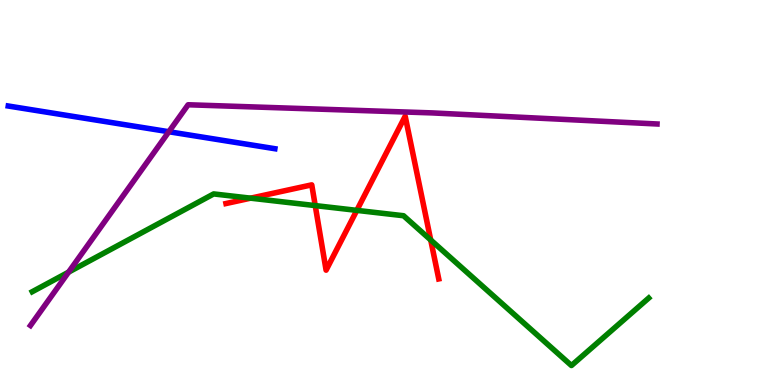[{'lines': ['blue', 'red'], 'intersections': []}, {'lines': ['green', 'red'], 'intersections': [{'x': 3.23, 'y': 4.85}, {'x': 4.07, 'y': 4.66}, {'x': 4.6, 'y': 4.54}, {'x': 5.56, 'y': 3.77}]}, {'lines': ['purple', 'red'], 'intersections': []}, {'lines': ['blue', 'green'], 'intersections': []}, {'lines': ['blue', 'purple'], 'intersections': [{'x': 2.18, 'y': 6.58}]}, {'lines': ['green', 'purple'], 'intersections': [{'x': 0.885, 'y': 2.93}]}]